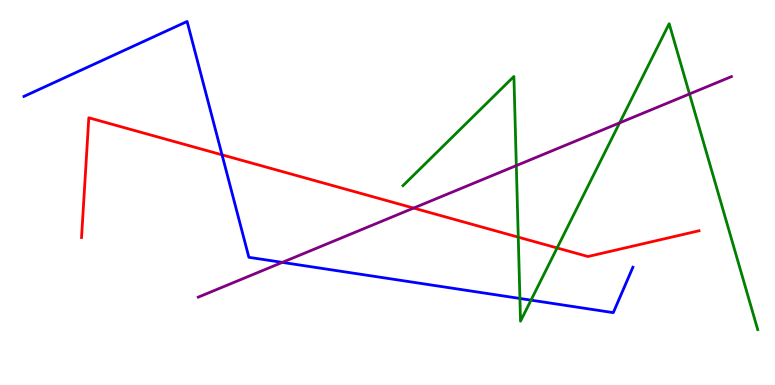[{'lines': ['blue', 'red'], 'intersections': [{'x': 2.86, 'y': 5.98}]}, {'lines': ['green', 'red'], 'intersections': [{'x': 6.69, 'y': 3.84}, {'x': 7.19, 'y': 3.56}]}, {'lines': ['purple', 'red'], 'intersections': [{'x': 5.34, 'y': 4.6}]}, {'lines': ['blue', 'green'], 'intersections': [{'x': 6.71, 'y': 2.25}, {'x': 6.85, 'y': 2.2}]}, {'lines': ['blue', 'purple'], 'intersections': [{'x': 3.64, 'y': 3.18}]}, {'lines': ['green', 'purple'], 'intersections': [{'x': 6.66, 'y': 5.7}, {'x': 8.0, 'y': 6.81}, {'x': 8.9, 'y': 7.56}]}]